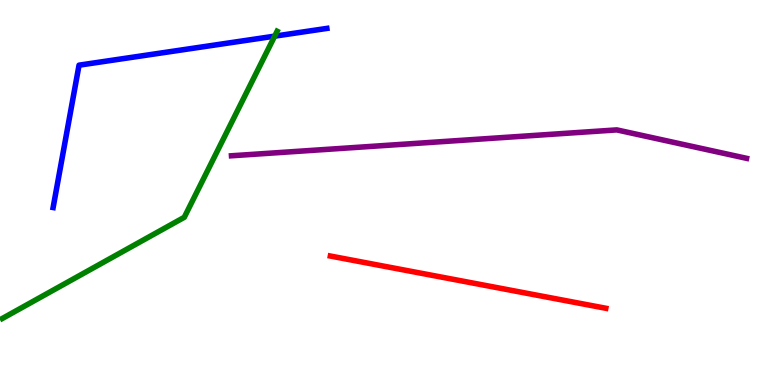[{'lines': ['blue', 'red'], 'intersections': []}, {'lines': ['green', 'red'], 'intersections': []}, {'lines': ['purple', 'red'], 'intersections': []}, {'lines': ['blue', 'green'], 'intersections': [{'x': 3.54, 'y': 9.06}]}, {'lines': ['blue', 'purple'], 'intersections': []}, {'lines': ['green', 'purple'], 'intersections': []}]